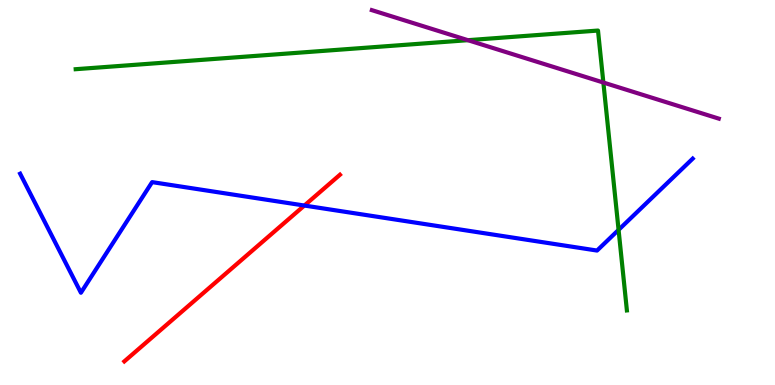[{'lines': ['blue', 'red'], 'intersections': [{'x': 3.93, 'y': 4.66}]}, {'lines': ['green', 'red'], 'intersections': []}, {'lines': ['purple', 'red'], 'intersections': []}, {'lines': ['blue', 'green'], 'intersections': [{'x': 7.98, 'y': 4.03}]}, {'lines': ['blue', 'purple'], 'intersections': []}, {'lines': ['green', 'purple'], 'intersections': [{'x': 6.04, 'y': 8.96}, {'x': 7.79, 'y': 7.86}]}]